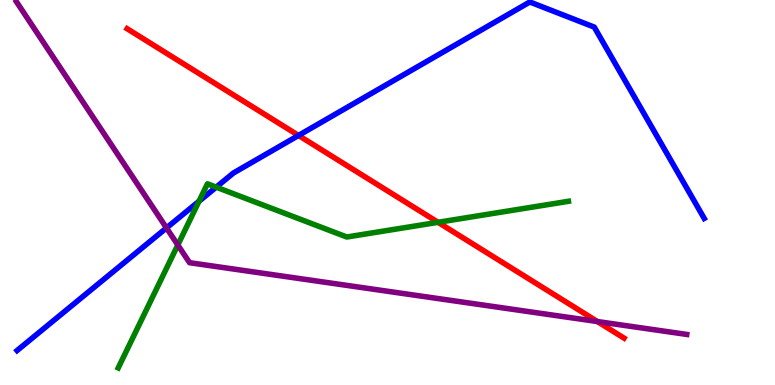[{'lines': ['blue', 'red'], 'intersections': [{'x': 3.85, 'y': 6.48}]}, {'lines': ['green', 'red'], 'intersections': [{'x': 5.65, 'y': 4.23}]}, {'lines': ['purple', 'red'], 'intersections': [{'x': 7.71, 'y': 1.65}]}, {'lines': ['blue', 'green'], 'intersections': [{'x': 2.57, 'y': 4.77}, {'x': 2.79, 'y': 5.14}]}, {'lines': ['blue', 'purple'], 'intersections': [{'x': 2.15, 'y': 4.08}]}, {'lines': ['green', 'purple'], 'intersections': [{'x': 2.29, 'y': 3.64}]}]